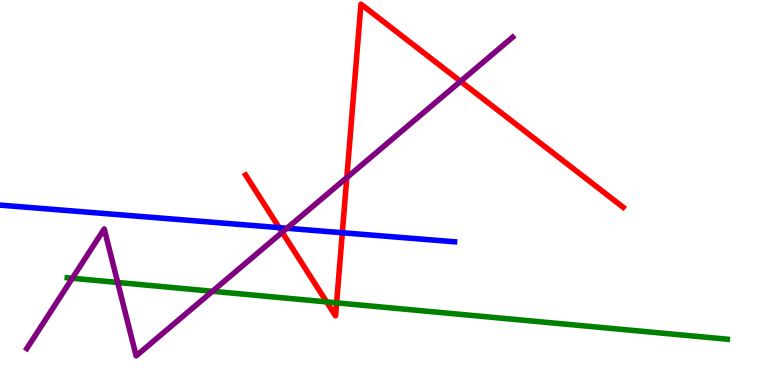[{'lines': ['blue', 'red'], 'intersections': [{'x': 3.6, 'y': 4.09}, {'x': 4.42, 'y': 3.96}]}, {'lines': ['green', 'red'], 'intersections': [{'x': 4.21, 'y': 2.16}, {'x': 4.34, 'y': 2.13}]}, {'lines': ['purple', 'red'], 'intersections': [{'x': 3.64, 'y': 3.97}, {'x': 4.48, 'y': 5.39}, {'x': 5.94, 'y': 7.89}]}, {'lines': ['blue', 'green'], 'intersections': []}, {'lines': ['blue', 'purple'], 'intersections': [{'x': 3.7, 'y': 4.07}]}, {'lines': ['green', 'purple'], 'intersections': [{'x': 0.933, 'y': 2.77}, {'x': 1.52, 'y': 2.66}, {'x': 2.74, 'y': 2.43}]}]